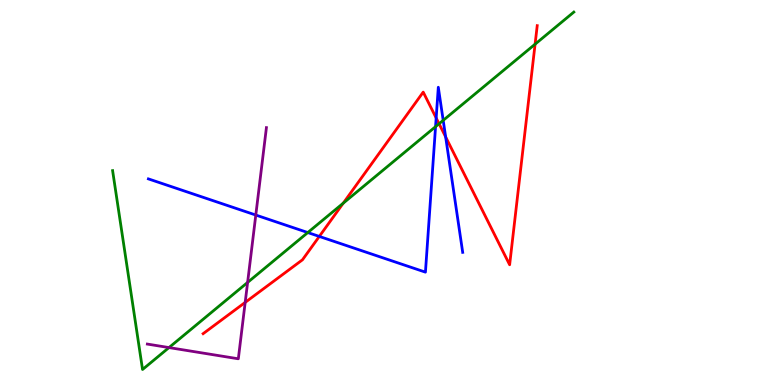[{'lines': ['blue', 'red'], 'intersections': [{'x': 4.12, 'y': 3.86}, {'x': 5.63, 'y': 6.94}, {'x': 5.75, 'y': 6.44}]}, {'lines': ['green', 'red'], 'intersections': [{'x': 4.43, 'y': 4.72}, {'x': 5.67, 'y': 6.79}, {'x': 6.9, 'y': 8.85}]}, {'lines': ['purple', 'red'], 'intersections': [{'x': 3.16, 'y': 2.15}]}, {'lines': ['blue', 'green'], 'intersections': [{'x': 3.97, 'y': 3.96}, {'x': 5.62, 'y': 6.71}, {'x': 5.72, 'y': 6.87}]}, {'lines': ['blue', 'purple'], 'intersections': [{'x': 3.3, 'y': 4.41}]}, {'lines': ['green', 'purple'], 'intersections': [{'x': 2.18, 'y': 0.972}, {'x': 3.19, 'y': 2.66}]}]